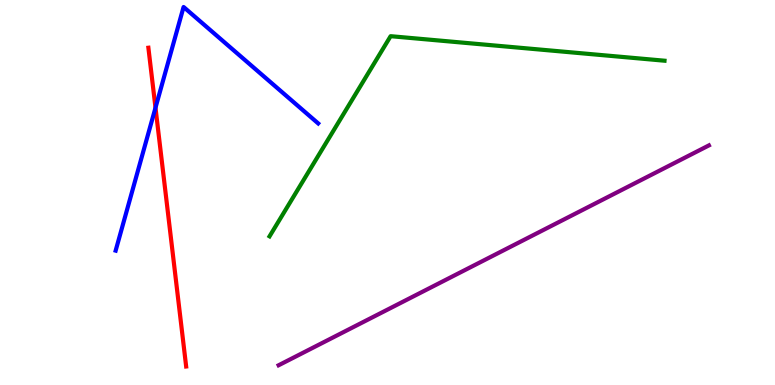[{'lines': ['blue', 'red'], 'intersections': [{'x': 2.01, 'y': 7.2}]}, {'lines': ['green', 'red'], 'intersections': []}, {'lines': ['purple', 'red'], 'intersections': []}, {'lines': ['blue', 'green'], 'intersections': []}, {'lines': ['blue', 'purple'], 'intersections': []}, {'lines': ['green', 'purple'], 'intersections': []}]